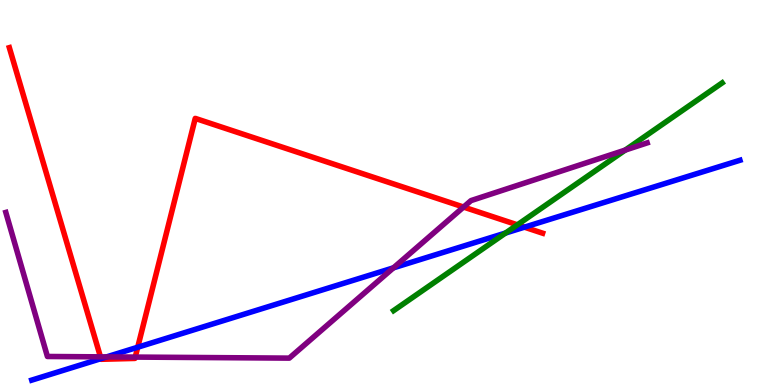[{'lines': ['blue', 'red'], 'intersections': [{'x': 1.3, 'y': 0.685}, {'x': 1.78, 'y': 0.981}, {'x': 6.77, 'y': 4.1}]}, {'lines': ['green', 'red'], 'intersections': [{'x': 6.68, 'y': 4.16}]}, {'lines': ['purple', 'red'], 'intersections': [{'x': 1.3, 'y': 0.731}, {'x': 1.75, 'y': 0.725}, {'x': 5.98, 'y': 4.62}]}, {'lines': ['blue', 'green'], 'intersections': [{'x': 6.52, 'y': 3.95}]}, {'lines': ['blue', 'purple'], 'intersections': [{'x': 1.38, 'y': 0.73}, {'x': 5.08, 'y': 3.04}]}, {'lines': ['green', 'purple'], 'intersections': [{'x': 8.07, 'y': 6.1}]}]